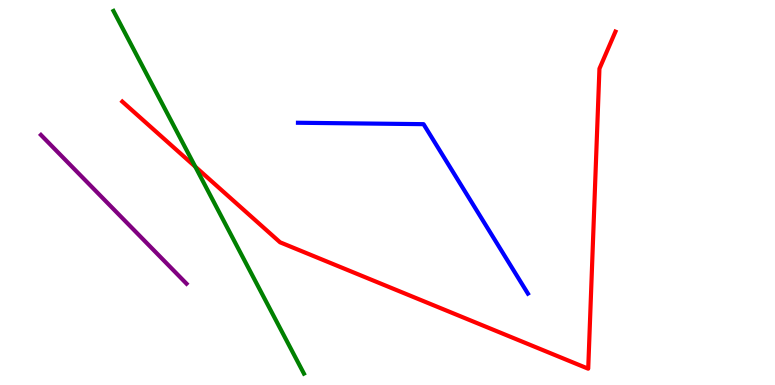[{'lines': ['blue', 'red'], 'intersections': []}, {'lines': ['green', 'red'], 'intersections': [{'x': 2.52, 'y': 5.67}]}, {'lines': ['purple', 'red'], 'intersections': []}, {'lines': ['blue', 'green'], 'intersections': []}, {'lines': ['blue', 'purple'], 'intersections': []}, {'lines': ['green', 'purple'], 'intersections': []}]